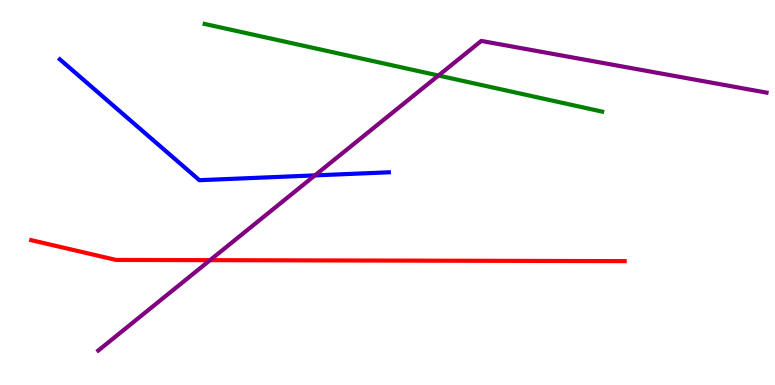[{'lines': ['blue', 'red'], 'intersections': []}, {'lines': ['green', 'red'], 'intersections': []}, {'lines': ['purple', 'red'], 'intersections': [{'x': 2.71, 'y': 3.24}]}, {'lines': ['blue', 'green'], 'intersections': []}, {'lines': ['blue', 'purple'], 'intersections': [{'x': 4.06, 'y': 5.44}]}, {'lines': ['green', 'purple'], 'intersections': [{'x': 5.66, 'y': 8.04}]}]